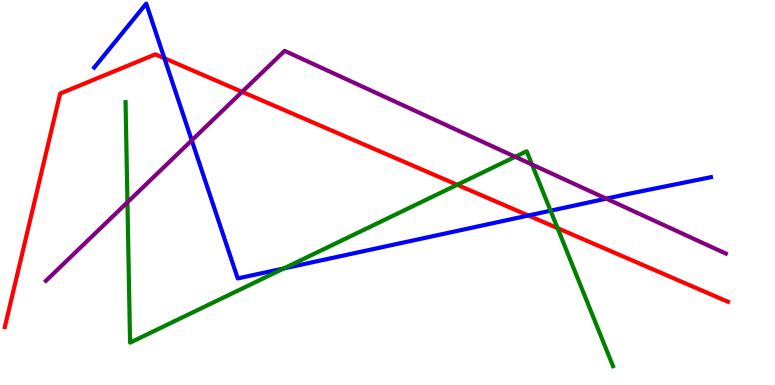[{'lines': ['blue', 'red'], 'intersections': [{'x': 2.12, 'y': 8.49}, {'x': 6.82, 'y': 4.4}]}, {'lines': ['green', 'red'], 'intersections': [{'x': 5.9, 'y': 5.2}, {'x': 7.19, 'y': 4.07}]}, {'lines': ['purple', 'red'], 'intersections': [{'x': 3.12, 'y': 7.61}]}, {'lines': ['blue', 'green'], 'intersections': [{'x': 3.66, 'y': 3.03}, {'x': 7.1, 'y': 4.53}]}, {'lines': ['blue', 'purple'], 'intersections': [{'x': 2.47, 'y': 6.35}, {'x': 7.82, 'y': 4.84}]}, {'lines': ['green', 'purple'], 'intersections': [{'x': 1.64, 'y': 4.75}, {'x': 6.65, 'y': 5.93}, {'x': 6.86, 'y': 5.73}]}]